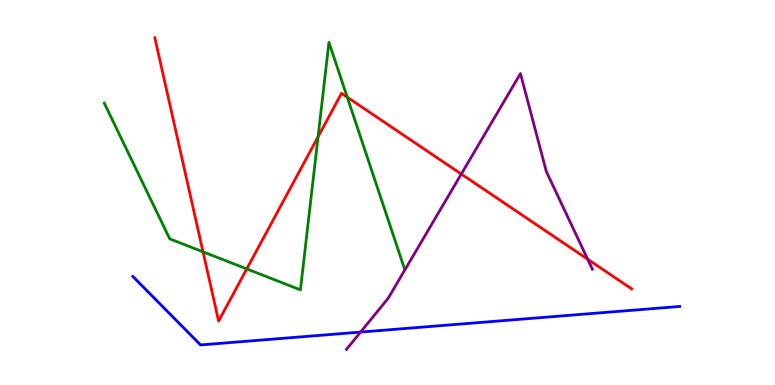[{'lines': ['blue', 'red'], 'intersections': []}, {'lines': ['green', 'red'], 'intersections': [{'x': 2.62, 'y': 3.46}, {'x': 3.18, 'y': 3.02}, {'x': 4.1, 'y': 6.45}, {'x': 4.48, 'y': 7.47}]}, {'lines': ['purple', 'red'], 'intersections': [{'x': 5.95, 'y': 5.48}, {'x': 7.58, 'y': 3.27}]}, {'lines': ['blue', 'green'], 'intersections': []}, {'lines': ['blue', 'purple'], 'intersections': [{'x': 4.65, 'y': 1.37}]}, {'lines': ['green', 'purple'], 'intersections': []}]